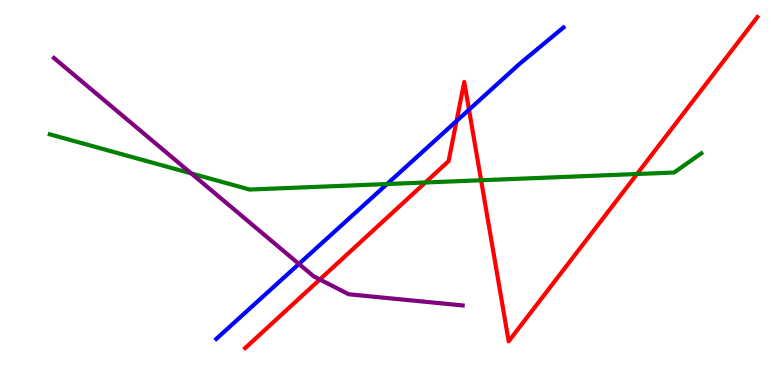[{'lines': ['blue', 'red'], 'intersections': [{'x': 5.89, 'y': 6.86}, {'x': 6.05, 'y': 7.15}]}, {'lines': ['green', 'red'], 'intersections': [{'x': 5.49, 'y': 5.26}, {'x': 6.21, 'y': 5.32}, {'x': 8.22, 'y': 5.48}]}, {'lines': ['purple', 'red'], 'intersections': [{'x': 4.13, 'y': 2.74}]}, {'lines': ['blue', 'green'], 'intersections': [{'x': 4.99, 'y': 5.22}]}, {'lines': ['blue', 'purple'], 'intersections': [{'x': 3.86, 'y': 3.14}]}, {'lines': ['green', 'purple'], 'intersections': [{'x': 2.47, 'y': 5.5}]}]